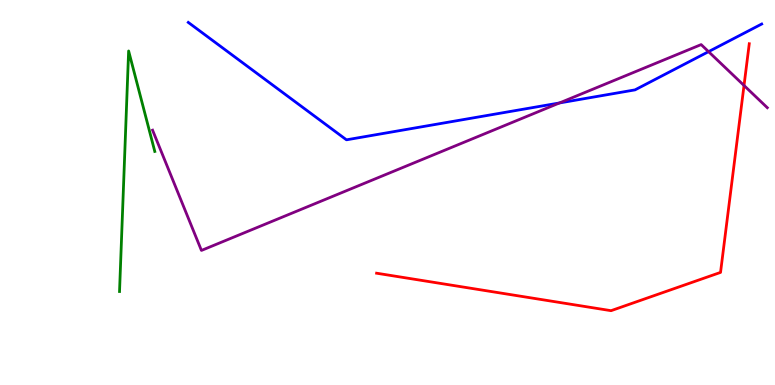[{'lines': ['blue', 'red'], 'intersections': []}, {'lines': ['green', 'red'], 'intersections': []}, {'lines': ['purple', 'red'], 'intersections': [{'x': 9.6, 'y': 7.78}]}, {'lines': ['blue', 'green'], 'intersections': []}, {'lines': ['blue', 'purple'], 'intersections': [{'x': 7.22, 'y': 7.33}, {'x': 9.14, 'y': 8.66}]}, {'lines': ['green', 'purple'], 'intersections': []}]